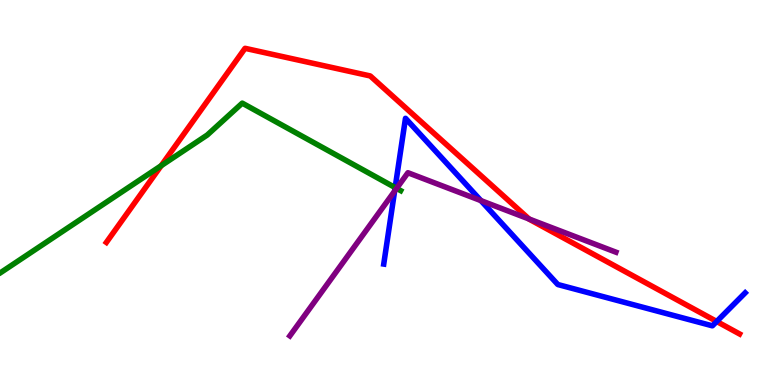[{'lines': ['blue', 'red'], 'intersections': [{'x': 9.25, 'y': 1.65}]}, {'lines': ['green', 'red'], 'intersections': [{'x': 2.08, 'y': 5.7}]}, {'lines': ['purple', 'red'], 'intersections': [{'x': 6.83, 'y': 4.31}]}, {'lines': ['blue', 'green'], 'intersections': [{'x': 5.1, 'y': 5.13}]}, {'lines': ['blue', 'purple'], 'intersections': [{'x': 5.09, 'y': 5.04}, {'x': 6.21, 'y': 4.79}]}, {'lines': ['green', 'purple'], 'intersections': [{'x': 5.12, 'y': 5.11}]}]